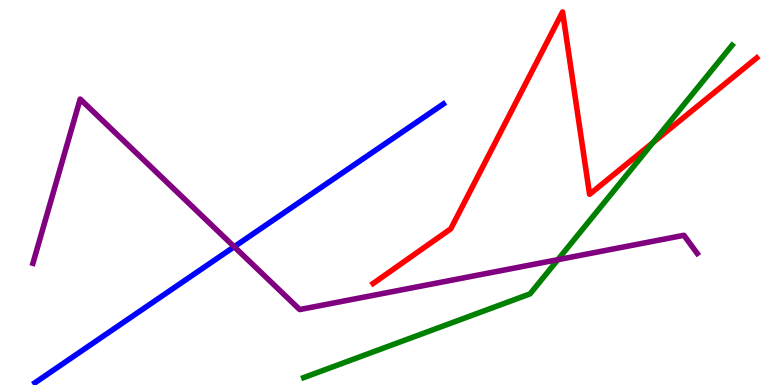[{'lines': ['blue', 'red'], 'intersections': []}, {'lines': ['green', 'red'], 'intersections': [{'x': 8.43, 'y': 6.3}]}, {'lines': ['purple', 'red'], 'intersections': []}, {'lines': ['blue', 'green'], 'intersections': []}, {'lines': ['blue', 'purple'], 'intersections': [{'x': 3.02, 'y': 3.59}]}, {'lines': ['green', 'purple'], 'intersections': [{'x': 7.2, 'y': 3.26}]}]